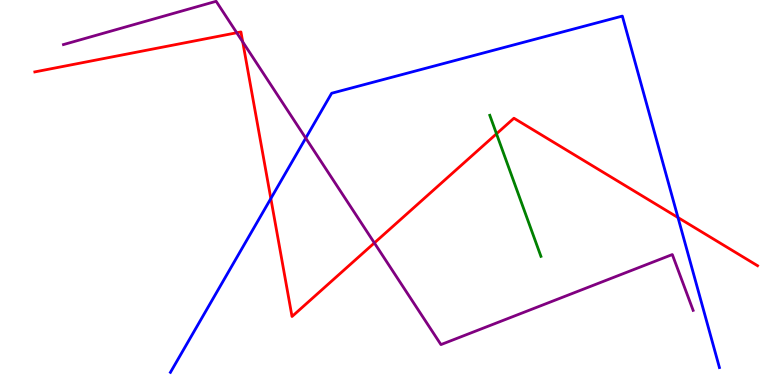[{'lines': ['blue', 'red'], 'intersections': [{'x': 3.49, 'y': 4.84}, {'x': 8.75, 'y': 4.35}]}, {'lines': ['green', 'red'], 'intersections': [{'x': 6.41, 'y': 6.52}]}, {'lines': ['purple', 'red'], 'intersections': [{'x': 3.05, 'y': 9.15}, {'x': 3.13, 'y': 8.91}, {'x': 4.83, 'y': 3.69}]}, {'lines': ['blue', 'green'], 'intersections': []}, {'lines': ['blue', 'purple'], 'intersections': [{'x': 3.94, 'y': 6.41}]}, {'lines': ['green', 'purple'], 'intersections': []}]